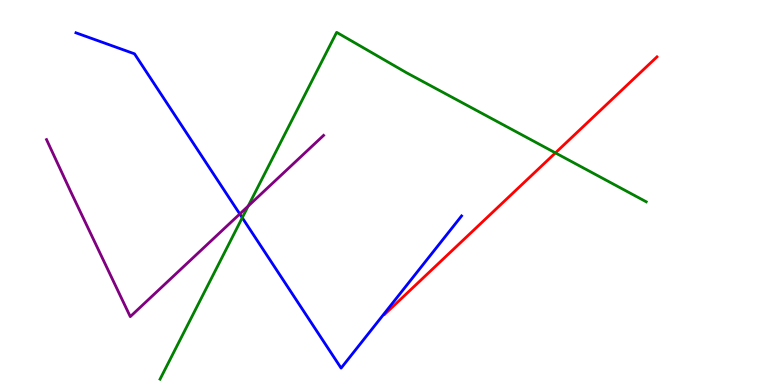[{'lines': ['blue', 'red'], 'intersections': []}, {'lines': ['green', 'red'], 'intersections': [{'x': 7.17, 'y': 6.03}]}, {'lines': ['purple', 'red'], 'intersections': []}, {'lines': ['blue', 'green'], 'intersections': [{'x': 3.13, 'y': 4.34}]}, {'lines': ['blue', 'purple'], 'intersections': [{'x': 3.09, 'y': 4.44}]}, {'lines': ['green', 'purple'], 'intersections': [{'x': 3.2, 'y': 4.65}]}]